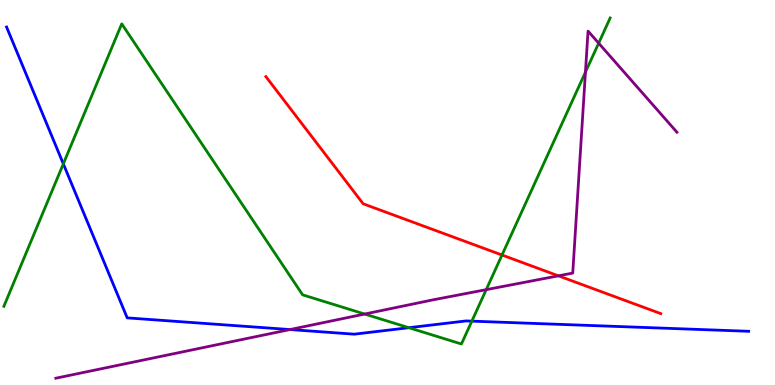[{'lines': ['blue', 'red'], 'intersections': []}, {'lines': ['green', 'red'], 'intersections': [{'x': 6.48, 'y': 3.38}]}, {'lines': ['purple', 'red'], 'intersections': [{'x': 7.2, 'y': 2.84}]}, {'lines': ['blue', 'green'], 'intersections': [{'x': 0.817, 'y': 5.74}, {'x': 5.28, 'y': 1.49}, {'x': 6.09, 'y': 1.66}]}, {'lines': ['blue', 'purple'], 'intersections': [{'x': 3.74, 'y': 1.44}]}, {'lines': ['green', 'purple'], 'intersections': [{'x': 4.71, 'y': 1.84}, {'x': 6.27, 'y': 2.48}, {'x': 7.55, 'y': 8.13}, {'x': 7.72, 'y': 8.88}]}]